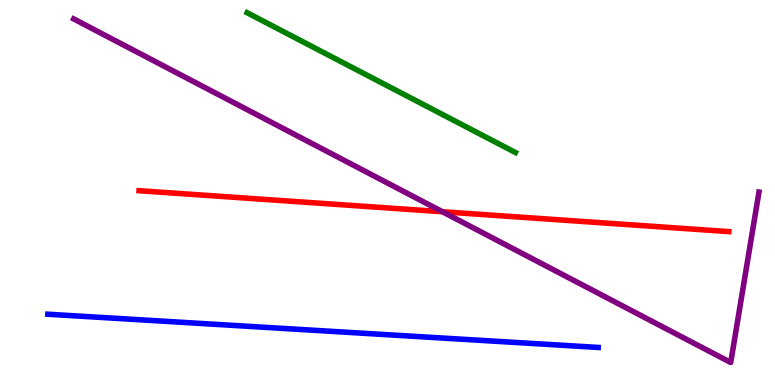[{'lines': ['blue', 'red'], 'intersections': []}, {'lines': ['green', 'red'], 'intersections': []}, {'lines': ['purple', 'red'], 'intersections': [{'x': 5.71, 'y': 4.5}]}, {'lines': ['blue', 'green'], 'intersections': []}, {'lines': ['blue', 'purple'], 'intersections': []}, {'lines': ['green', 'purple'], 'intersections': []}]